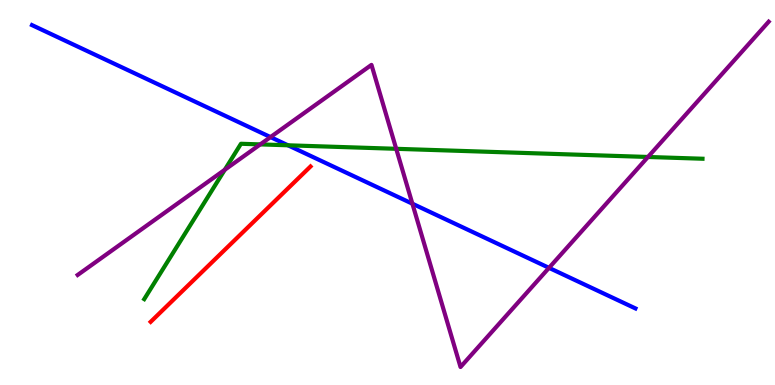[{'lines': ['blue', 'red'], 'intersections': []}, {'lines': ['green', 'red'], 'intersections': []}, {'lines': ['purple', 'red'], 'intersections': []}, {'lines': ['blue', 'green'], 'intersections': [{'x': 3.72, 'y': 6.23}]}, {'lines': ['blue', 'purple'], 'intersections': [{'x': 3.49, 'y': 6.44}, {'x': 5.32, 'y': 4.71}, {'x': 7.08, 'y': 3.04}]}, {'lines': ['green', 'purple'], 'intersections': [{'x': 2.9, 'y': 5.59}, {'x': 3.36, 'y': 6.25}, {'x': 5.11, 'y': 6.13}, {'x': 8.36, 'y': 5.92}]}]